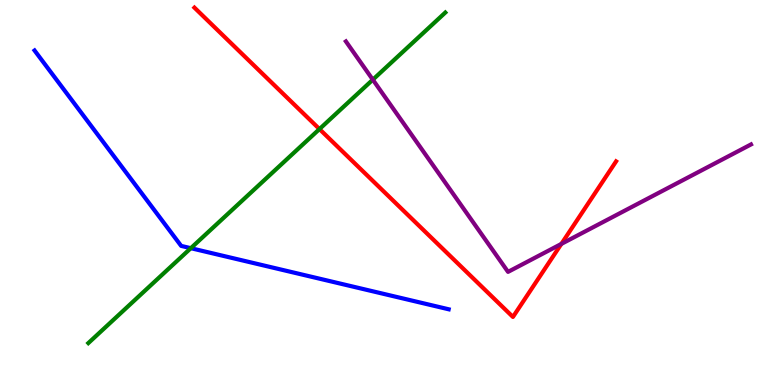[{'lines': ['blue', 'red'], 'intersections': []}, {'lines': ['green', 'red'], 'intersections': [{'x': 4.12, 'y': 6.65}]}, {'lines': ['purple', 'red'], 'intersections': [{'x': 7.24, 'y': 3.66}]}, {'lines': ['blue', 'green'], 'intersections': [{'x': 2.46, 'y': 3.55}]}, {'lines': ['blue', 'purple'], 'intersections': []}, {'lines': ['green', 'purple'], 'intersections': [{'x': 4.81, 'y': 7.93}]}]